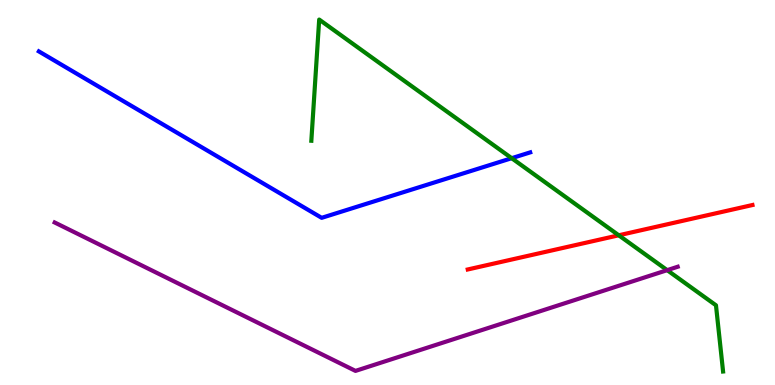[{'lines': ['blue', 'red'], 'intersections': []}, {'lines': ['green', 'red'], 'intersections': [{'x': 7.98, 'y': 3.89}]}, {'lines': ['purple', 'red'], 'intersections': []}, {'lines': ['blue', 'green'], 'intersections': [{'x': 6.6, 'y': 5.89}]}, {'lines': ['blue', 'purple'], 'intersections': []}, {'lines': ['green', 'purple'], 'intersections': [{'x': 8.61, 'y': 2.98}]}]